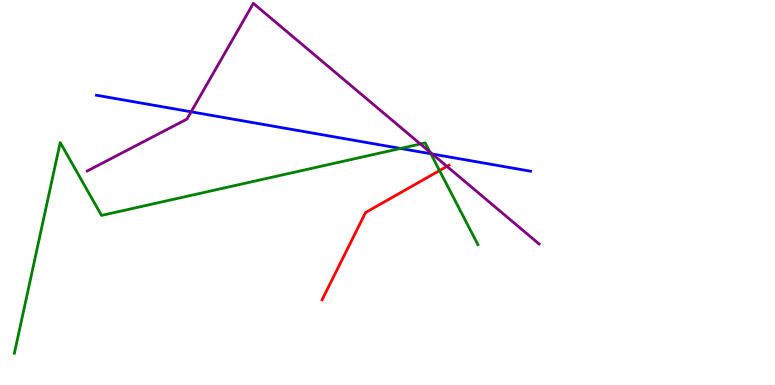[{'lines': ['blue', 'red'], 'intersections': []}, {'lines': ['green', 'red'], 'intersections': [{'x': 5.67, 'y': 5.57}]}, {'lines': ['purple', 'red'], 'intersections': [{'x': 5.77, 'y': 5.68}]}, {'lines': ['blue', 'green'], 'intersections': [{'x': 5.17, 'y': 6.14}, {'x': 5.56, 'y': 6.01}]}, {'lines': ['blue', 'purple'], 'intersections': [{'x': 2.47, 'y': 7.1}, {'x': 5.58, 'y': 6.0}]}, {'lines': ['green', 'purple'], 'intersections': [{'x': 5.42, 'y': 6.26}, {'x': 5.55, 'y': 6.05}]}]